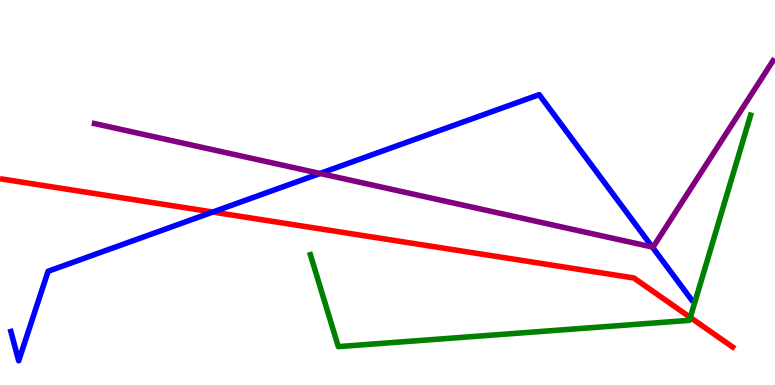[{'lines': ['blue', 'red'], 'intersections': [{'x': 2.75, 'y': 4.49}]}, {'lines': ['green', 'red'], 'intersections': [{'x': 8.91, 'y': 1.76}]}, {'lines': ['purple', 'red'], 'intersections': []}, {'lines': ['blue', 'green'], 'intersections': []}, {'lines': ['blue', 'purple'], 'intersections': [{'x': 4.13, 'y': 5.49}, {'x': 8.42, 'y': 3.58}]}, {'lines': ['green', 'purple'], 'intersections': []}]